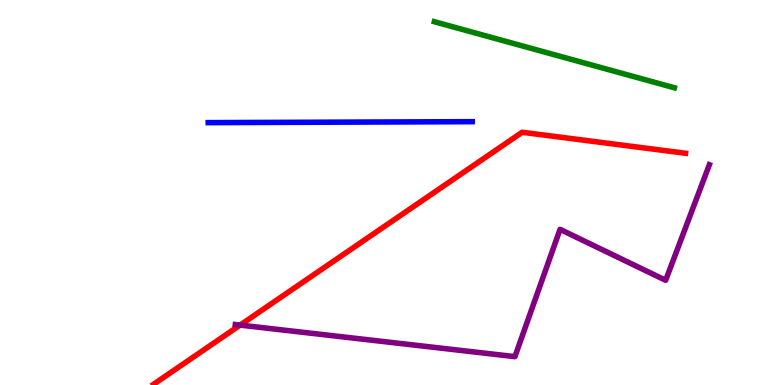[{'lines': ['blue', 'red'], 'intersections': []}, {'lines': ['green', 'red'], 'intersections': []}, {'lines': ['purple', 'red'], 'intersections': [{'x': 3.1, 'y': 1.56}]}, {'lines': ['blue', 'green'], 'intersections': []}, {'lines': ['blue', 'purple'], 'intersections': []}, {'lines': ['green', 'purple'], 'intersections': []}]